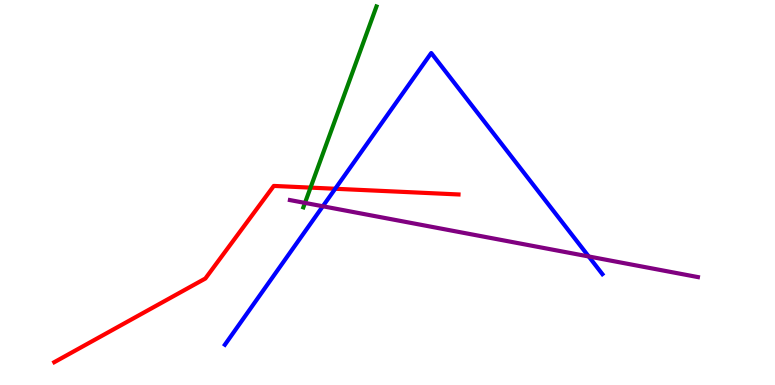[{'lines': ['blue', 'red'], 'intersections': [{'x': 4.33, 'y': 5.1}]}, {'lines': ['green', 'red'], 'intersections': [{'x': 4.01, 'y': 5.13}]}, {'lines': ['purple', 'red'], 'intersections': []}, {'lines': ['blue', 'green'], 'intersections': []}, {'lines': ['blue', 'purple'], 'intersections': [{'x': 4.17, 'y': 4.64}, {'x': 7.6, 'y': 3.34}]}, {'lines': ['green', 'purple'], 'intersections': [{'x': 3.94, 'y': 4.73}]}]